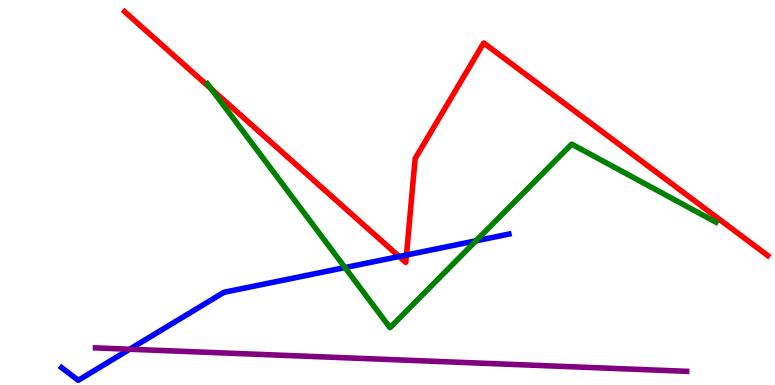[{'lines': ['blue', 'red'], 'intersections': [{'x': 5.15, 'y': 3.34}, {'x': 5.24, 'y': 3.38}]}, {'lines': ['green', 'red'], 'intersections': [{'x': 2.73, 'y': 7.69}]}, {'lines': ['purple', 'red'], 'intersections': []}, {'lines': ['blue', 'green'], 'intersections': [{'x': 4.45, 'y': 3.05}, {'x': 6.14, 'y': 3.75}]}, {'lines': ['blue', 'purple'], 'intersections': [{'x': 1.67, 'y': 0.929}]}, {'lines': ['green', 'purple'], 'intersections': []}]